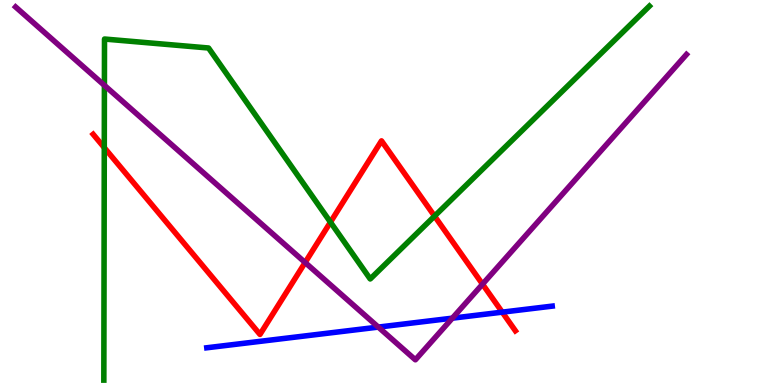[{'lines': ['blue', 'red'], 'intersections': [{'x': 6.48, 'y': 1.89}]}, {'lines': ['green', 'red'], 'intersections': [{'x': 1.35, 'y': 6.16}, {'x': 4.26, 'y': 4.23}, {'x': 5.61, 'y': 4.39}]}, {'lines': ['purple', 'red'], 'intersections': [{'x': 3.94, 'y': 3.18}, {'x': 6.23, 'y': 2.62}]}, {'lines': ['blue', 'green'], 'intersections': []}, {'lines': ['blue', 'purple'], 'intersections': [{'x': 4.88, 'y': 1.5}, {'x': 5.84, 'y': 1.74}]}, {'lines': ['green', 'purple'], 'intersections': [{'x': 1.35, 'y': 7.78}]}]